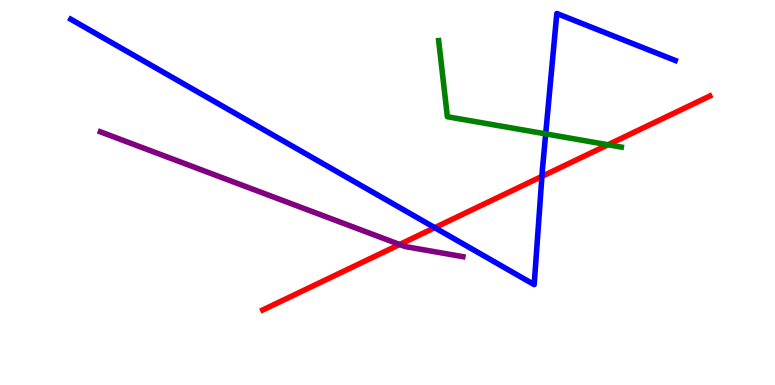[{'lines': ['blue', 'red'], 'intersections': [{'x': 5.61, 'y': 4.09}, {'x': 6.99, 'y': 5.42}]}, {'lines': ['green', 'red'], 'intersections': [{'x': 7.85, 'y': 6.24}]}, {'lines': ['purple', 'red'], 'intersections': [{'x': 5.16, 'y': 3.65}]}, {'lines': ['blue', 'green'], 'intersections': [{'x': 7.04, 'y': 6.52}]}, {'lines': ['blue', 'purple'], 'intersections': []}, {'lines': ['green', 'purple'], 'intersections': []}]